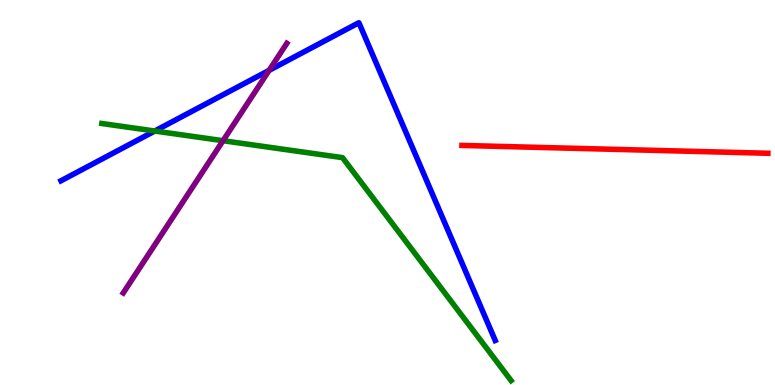[{'lines': ['blue', 'red'], 'intersections': []}, {'lines': ['green', 'red'], 'intersections': []}, {'lines': ['purple', 'red'], 'intersections': []}, {'lines': ['blue', 'green'], 'intersections': [{'x': 2.0, 'y': 6.6}]}, {'lines': ['blue', 'purple'], 'intersections': [{'x': 3.47, 'y': 8.17}]}, {'lines': ['green', 'purple'], 'intersections': [{'x': 2.88, 'y': 6.35}]}]